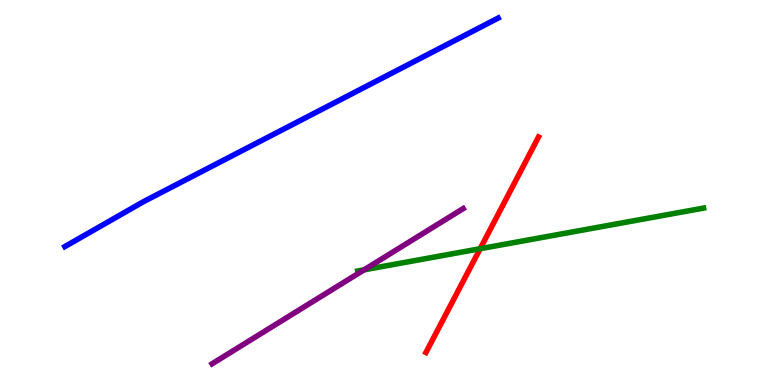[{'lines': ['blue', 'red'], 'intersections': []}, {'lines': ['green', 'red'], 'intersections': [{'x': 6.2, 'y': 3.54}]}, {'lines': ['purple', 'red'], 'intersections': []}, {'lines': ['blue', 'green'], 'intersections': []}, {'lines': ['blue', 'purple'], 'intersections': []}, {'lines': ['green', 'purple'], 'intersections': [{'x': 4.7, 'y': 2.99}]}]